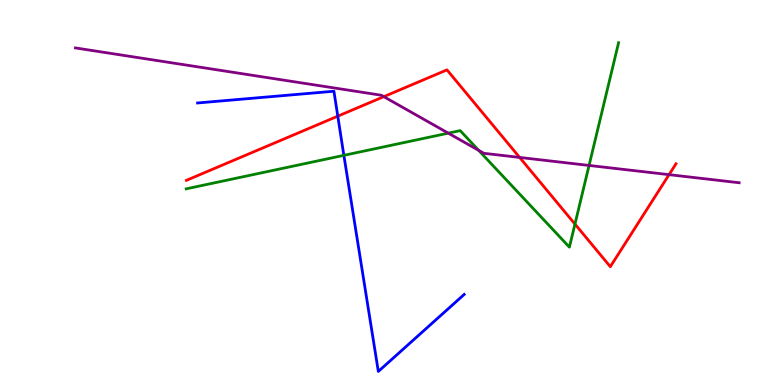[{'lines': ['blue', 'red'], 'intersections': [{'x': 4.36, 'y': 6.98}]}, {'lines': ['green', 'red'], 'intersections': [{'x': 7.42, 'y': 4.18}]}, {'lines': ['purple', 'red'], 'intersections': [{'x': 4.95, 'y': 7.49}, {'x': 6.71, 'y': 5.91}, {'x': 8.63, 'y': 5.46}]}, {'lines': ['blue', 'green'], 'intersections': [{'x': 4.44, 'y': 5.97}]}, {'lines': ['blue', 'purple'], 'intersections': []}, {'lines': ['green', 'purple'], 'intersections': [{'x': 5.78, 'y': 6.54}, {'x': 6.18, 'y': 6.09}, {'x': 7.6, 'y': 5.7}]}]